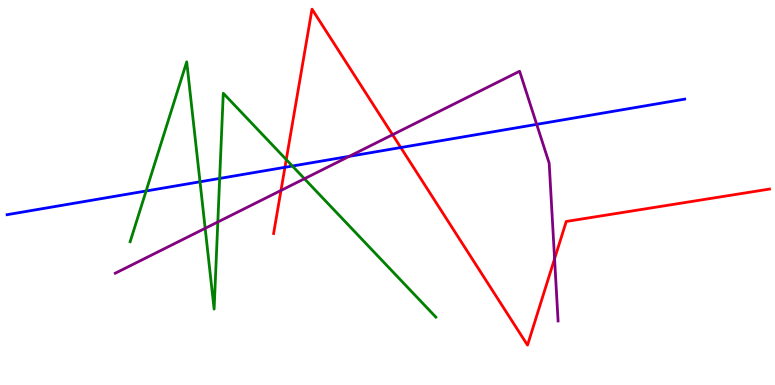[{'lines': ['blue', 'red'], 'intersections': [{'x': 3.68, 'y': 5.65}, {'x': 5.17, 'y': 6.17}]}, {'lines': ['green', 'red'], 'intersections': [{'x': 3.69, 'y': 5.85}]}, {'lines': ['purple', 'red'], 'intersections': [{'x': 3.63, 'y': 5.05}, {'x': 5.07, 'y': 6.5}, {'x': 7.16, 'y': 3.28}]}, {'lines': ['blue', 'green'], 'intersections': [{'x': 1.89, 'y': 5.04}, {'x': 2.58, 'y': 5.28}, {'x': 2.83, 'y': 5.37}, {'x': 3.77, 'y': 5.69}]}, {'lines': ['blue', 'purple'], 'intersections': [{'x': 4.51, 'y': 5.94}, {'x': 6.93, 'y': 6.77}]}, {'lines': ['green', 'purple'], 'intersections': [{'x': 2.65, 'y': 4.07}, {'x': 2.81, 'y': 4.23}, {'x': 3.93, 'y': 5.36}]}]